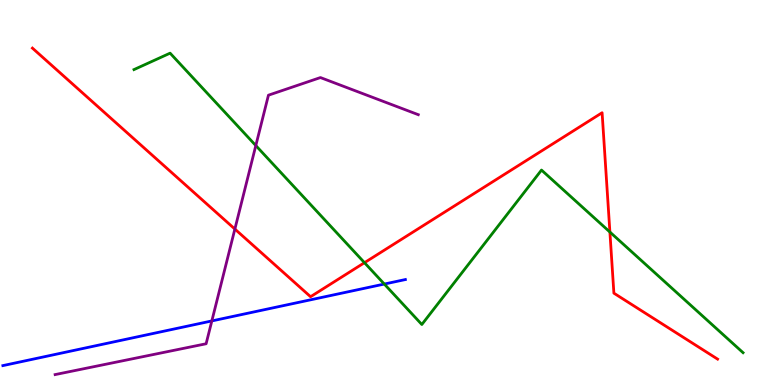[{'lines': ['blue', 'red'], 'intersections': []}, {'lines': ['green', 'red'], 'intersections': [{'x': 4.7, 'y': 3.18}, {'x': 7.87, 'y': 3.97}]}, {'lines': ['purple', 'red'], 'intersections': [{'x': 3.03, 'y': 4.05}]}, {'lines': ['blue', 'green'], 'intersections': [{'x': 4.96, 'y': 2.62}]}, {'lines': ['blue', 'purple'], 'intersections': [{'x': 2.73, 'y': 1.66}]}, {'lines': ['green', 'purple'], 'intersections': [{'x': 3.3, 'y': 6.22}]}]